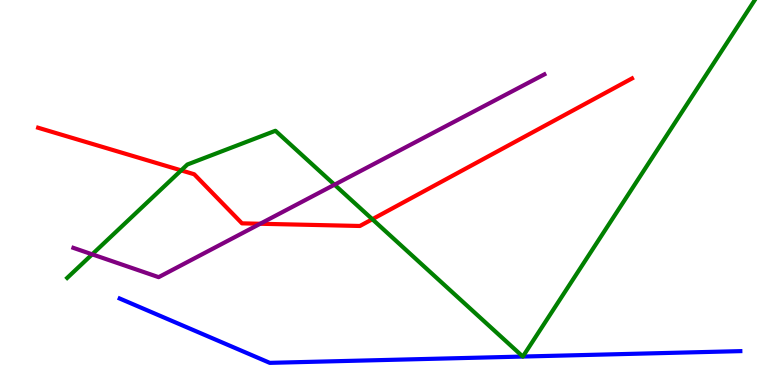[{'lines': ['blue', 'red'], 'intersections': []}, {'lines': ['green', 'red'], 'intersections': [{'x': 2.34, 'y': 5.57}, {'x': 4.8, 'y': 4.31}]}, {'lines': ['purple', 'red'], 'intersections': [{'x': 3.36, 'y': 4.19}]}, {'lines': ['blue', 'green'], 'intersections': [{'x': 6.75, 'y': 0.739}, {'x': 6.75, 'y': 0.739}]}, {'lines': ['blue', 'purple'], 'intersections': []}, {'lines': ['green', 'purple'], 'intersections': [{'x': 1.19, 'y': 3.39}, {'x': 4.32, 'y': 5.2}]}]